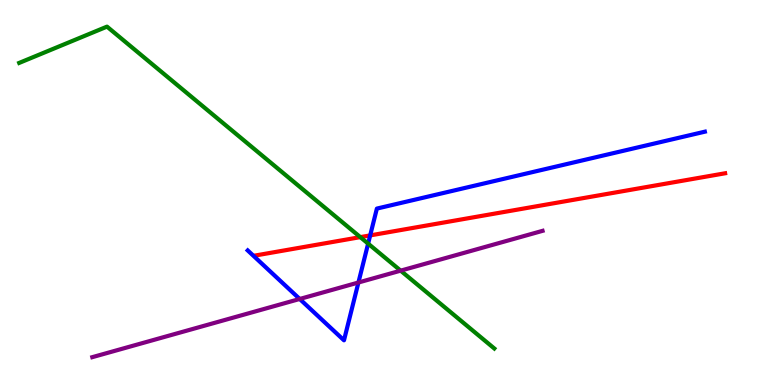[{'lines': ['blue', 'red'], 'intersections': [{'x': 4.78, 'y': 3.89}]}, {'lines': ['green', 'red'], 'intersections': [{'x': 4.65, 'y': 3.84}]}, {'lines': ['purple', 'red'], 'intersections': []}, {'lines': ['blue', 'green'], 'intersections': [{'x': 4.75, 'y': 3.67}]}, {'lines': ['blue', 'purple'], 'intersections': [{'x': 3.87, 'y': 2.23}, {'x': 4.62, 'y': 2.66}]}, {'lines': ['green', 'purple'], 'intersections': [{'x': 5.17, 'y': 2.97}]}]